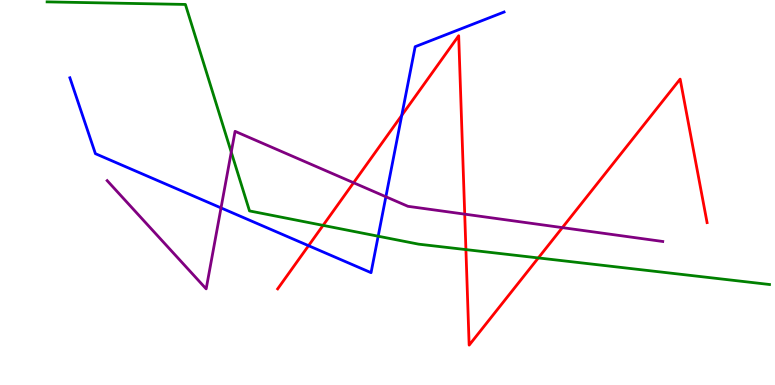[{'lines': ['blue', 'red'], 'intersections': [{'x': 3.98, 'y': 3.62}, {'x': 5.18, 'y': 7.0}]}, {'lines': ['green', 'red'], 'intersections': [{'x': 4.17, 'y': 4.15}, {'x': 6.01, 'y': 3.52}, {'x': 6.95, 'y': 3.3}]}, {'lines': ['purple', 'red'], 'intersections': [{'x': 4.56, 'y': 5.25}, {'x': 6.0, 'y': 4.44}, {'x': 7.26, 'y': 4.09}]}, {'lines': ['blue', 'green'], 'intersections': [{'x': 4.88, 'y': 3.86}]}, {'lines': ['blue', 'purple'], 'intersections': [{'x': 2.85, 'y': 4.6}, {'x': 4.98, 'y': 4.89}]}, {'lines': ['green', 'purple'], 'intersections': [{'x': 2.98, 'y': 6.05}]}]